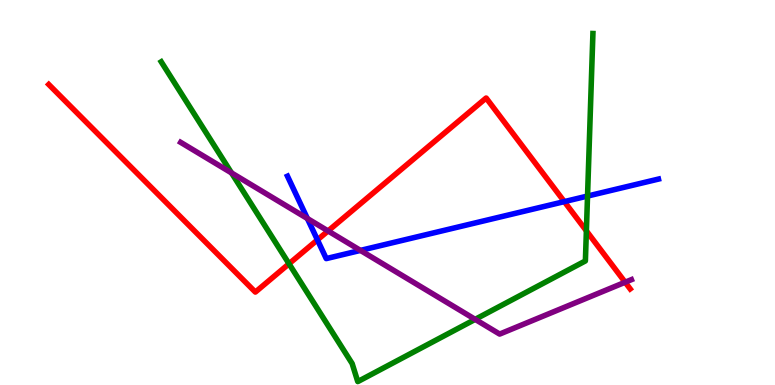[{'lines': ['blue', 'red'], 'intersections': [{'x': 4.1, 'y': 3.77}, {'x': 7.28, 'y': 4.76}]}, {'lines': ['green', 'red'], 'intersections': [{'x': 3.73, 'y': 3.15}, {'x': 7.57, 'y': 4.0}]}, {'lines': ['purple', 'red'], 'intersections': [{'x': 4.23, 'y': 4.0}, {'x': 8.07, 'y': 2.67}]}, {'lines': ['blue', 'green'], 'intersections': [{'x': 7.58, 'y': 4.91}]}, {'lines': ['blue', 'purple'], 'intersections': [{'x': 3.97, 'y': 4.32}, {'x': 4.65, 'y': 3.5}]}, {'lines': ['green', 'purple'], 'intersections': [{'x': 2.99, 'y': 5.51}, {'x': 6.13, 'y': 1.7}]}]